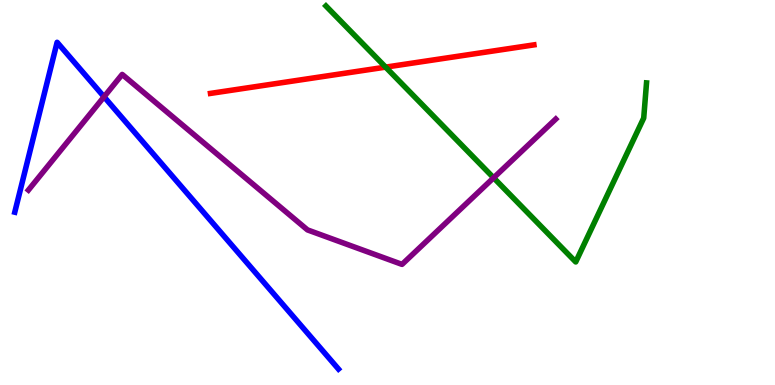[{'lines': ['blue', 'red'], 'intersections': []}, {'lines': ['green', 'red'], 'intersections': [{'x': 4.98, 'y': 8.26}]}, {'lines': ['purple', 'red'], 'intersections': []}, {'lines': ['blue', 'green'], 'intersections': []}, {'lines': ['blue', 'purple'], 'intersections': [{'x': 1.34, 'y': 7.49}]}, {'lines': ['green', 'purple'], 'intersections': [{'x': 6.37, 'y': 5.38}]}]